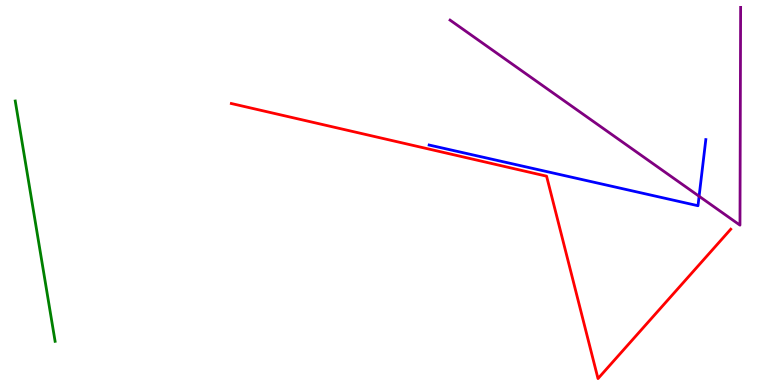[{'lines': ['blue', 'red'], 'intersections': []}, {'lines': ['green', 'red'], 'intersections': []}, {'lines': ['purple', 'red'], 'intersections': []}, {'lines': ['blue', 'green'], 'intersections': []}, {'lines': ['blue', 'purple'], 'intersections': [{'x': 9.02, 'y': 4.9}]}, {'lines': ['green', 'purple'], 'intersections': []}]